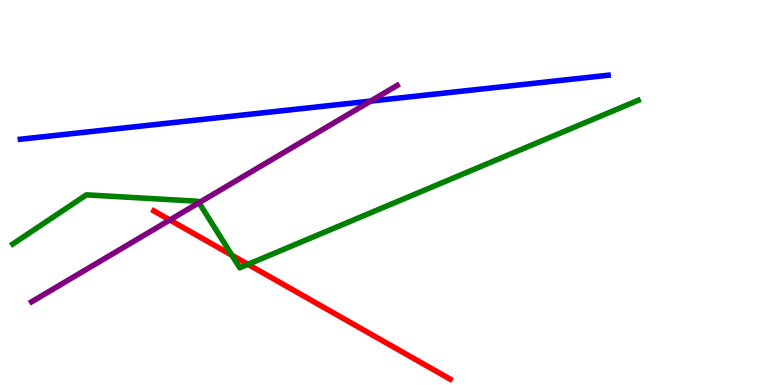[{'lines': ['blue', 'red'], 'intersections': []}, {'lines': ['green', 'red'], 'intersections': [{'x': 2.99, 'y': 3.37}, {'x': 3.2, 'y': 3.13}]}, {'lines': ['purple', 'red'], 'intersections': [{'x': 2.19, 'y': 4.29}]}, {'lines': ['blue', 'green'], 'intersections': []}, {'lines': ['blue', 'purple'], 'intersections': [{'x': 4.78, 'y': 7.37}]}, {'lines': ['green', 'purple'], 'intersections': [{'x': 2.57, 'y': 4.73}]}]